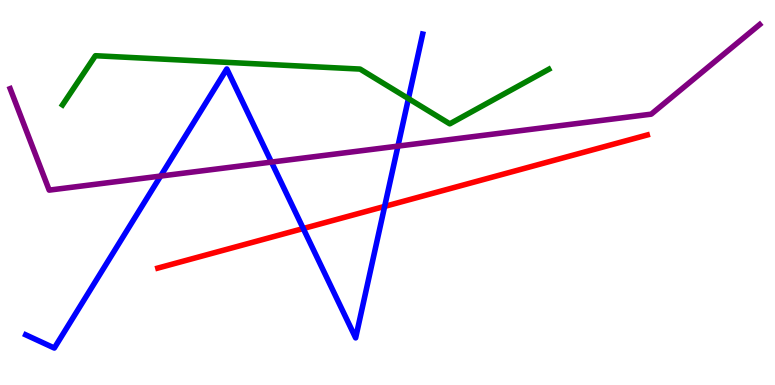[{'lines': ['blue', 'red'], 'intersections': [{'x': 3.91, 'y': 4.06}, {'x': 4.96, 'y': 4.64}]}, {'lines': ['green', 'red'], 'intersections': []}, {'lines': ['purple', 'red'], 'intersections': []}, {'lines': ['blue', 'green'], 'intersections': [{'x': 5.27, 'y': 7.44}]}, {'lines': ['blue', 'purple'], 'intersections': [{'x': 2.07, 'y': 5.43}, {'x': 3.5, 'y': 5.79}, {'x': 5.13, 'y': 6.2}]}, {'lines': ['green', 'purple'], 'intersections': []}]